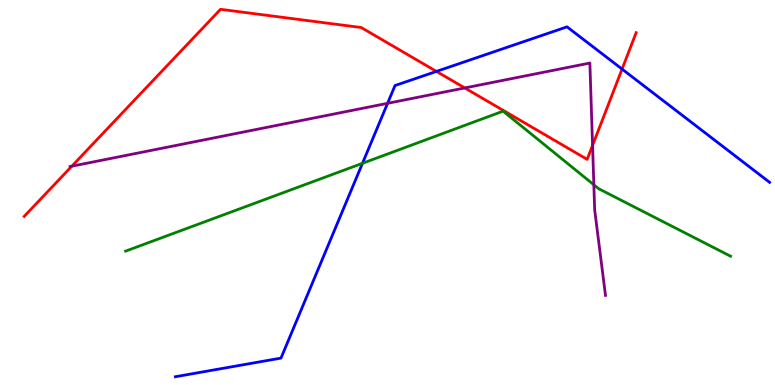[{'lines': ['blue', 'red'], 'intersections': [{'x': 5.63, 'y': 8.15}, {'x': 8.03, 'y': 8.21}]}, {'lines': ['green', 'red'], 'intersections': []}, {'lines': ['purple', 'red'], 'intersections': [{'x': 0.926, 'y': 5.68}, {'x': 6.0, 'y': 7.72}, {'x': 7.65, 'y': 6.22}]}, {'lines': ['blue', 'green'], 'intersections': [{'x': 4.68, 'y': 5.76}]}, {'lines': ['blue', 'purple'], 'intersections': [{'x': 5.0, 'y': 7.32}]}, {'lines': ['green', 'purple'], 'intersections': [{'x': 7.66, 'y': 5.2}]}]